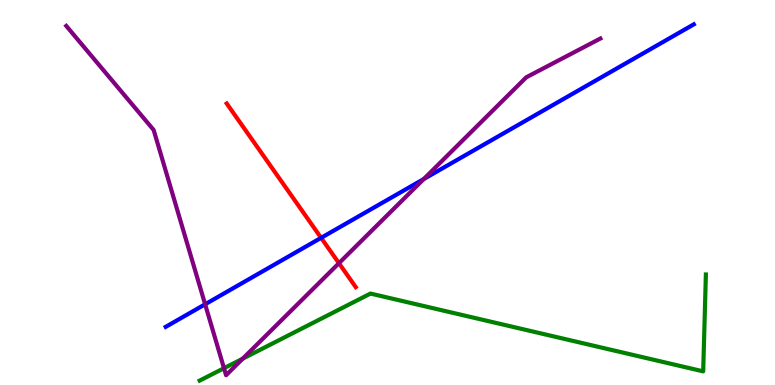[{'lines': ['blue', 'red'], 'intersections': [{'x': 4.14, 'y': 3.82}]}, {'lines': ['green', 'red'], 'intersections': []}, {'lines': ['purple', 'red'], 'intersections': [{'x': 4.37, 'y': 3.16}]}, {'lines': ['blue', 'green'], 'intersections': []}, {'lines': ['blue', 'purple'], 'intersections': [{'x': 2.65, 'y': 2.1}, {'x': 5.47, 'y': 5.35}]}, {'lines': ['green', 'purple'], 'intersections': [{'x': 2.89, 'y': 0.436}, {'x': 3.13, 'y': 0.684}]}]